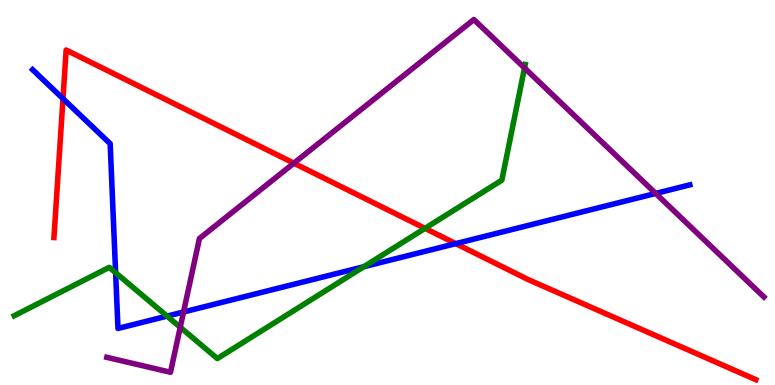[{'lines': ['blue', 'red'], 'intersections': [{'x': 0.813, 'y': 7.44}, {'x': 5.88, 'y': 3.67}]}, {'lines': ['green', 'red'], 'intersections': [{'x': 5.48, 'y': 4.07}]}, {'lines': ['purple', 'red'], 'intersections': [{'x': 3.79, 'y': 5.76}]}, {'lines': ['blue', 'green'], 'intersections': [{'x': 1.49, 'y': 2.92}, {'x': 2.16, 'y': 1.79}, {'x': 4.69, 'y': 3.07}]}, {'lines': ['blue', 'purple'], 'intersections': [{'x': 2.37, 'y': 1.9}, {'x': 8.46, 'y': 4.98}]}, {'lines': ['green', 'purple'], 'intersections': [{'x': 2.33, 'y': 1.5}, {'x': 6.77, 'y': 8.23}]}]